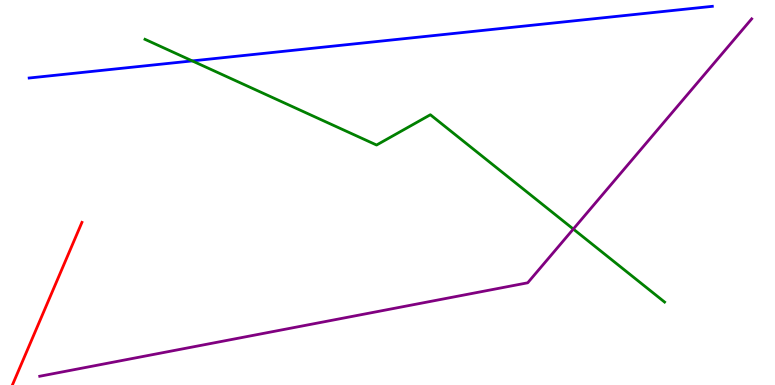[{'lines': ['blue', 'red'], 'intersections': []}, {'lines': ['green', 'red'], 'intersections': []}, {'lines': ['purple', 'red'], 'intersections': []}, {'lines': ['blue', 'green'], 'intersections': [{'x': 2.48, 'y': 8.42}]}, {'lines': ['blue', 'purple'], 'intersections': []}, {'lines': ['green', 'purple'], 'intersections': [{'x': 7.4, 'y': 4.05}]}]